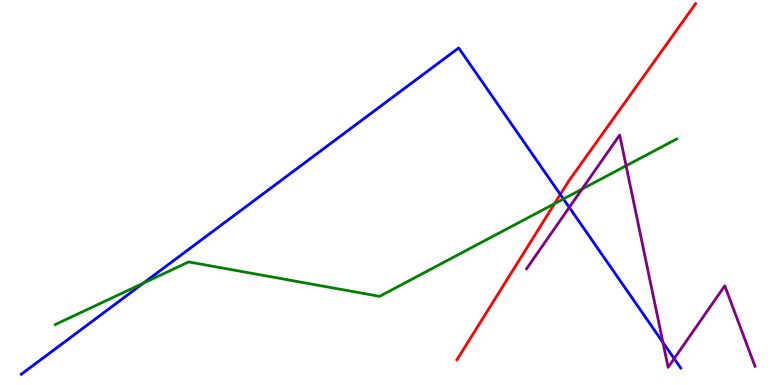[{'lines': ['blue', 'red'], 'intersections': [{'x': 7.23, 'y': 4.95}]}, {'lines': ['green', 'red'], 'intersections': [{'x': 7.15, 'y': 4.71}]}, {'lines': ['purple', 'red'], 'intersections': []}, {'lines': ['blue', 'green'], 'intersections': [{'x': 1.85, 'y': 2.64}, {'x': 7.27, 'y': 4.83}]}, {'lines': ['blue', 'purple'], 'intersections': [{'x': 7.35, 'y': 4.61}, {'x': 8.55, 'y': 1.11}, {'x': 8.7, 'y': 0.685}]}, {'lines': ['green', 'purple'], 'intersections': [{'x': 7.51, 'y': 5.09}, {'x': 8.08, 'y': 5.69}]}]